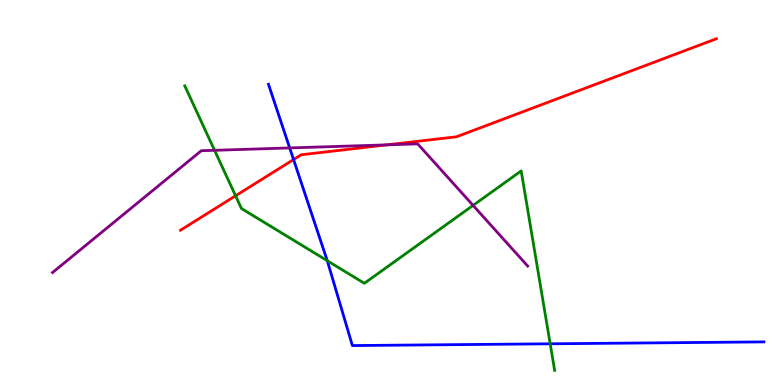[{'lines': ['blue', 'red'], 'intersections': [{'x': 3.79, 'y': 5.86}]}, {'lines': ['green', 'red'], 'intersections': [{'x': 3.04, 'y': 4.91}]}, {'lines': ['purple', 'red'], 'intersections': [{'x': 4.99, 'y': 6.24}]}, {'lines': ['blue', 'green'], 'intersections': [{'x': 4.22, 'y': 3.23}, {'x': 7.1, 'y': 1.07}]}, {'lines': ['blue', 'purple'], 'intersections': [{'x': 3.74, 'y': 6.16}]}, {'lines': ['green', 'purple'], 'intersections': [{'x': 2.77, 'y': 6.1}, {'x': 6.1, 'y': 4.66}]}]